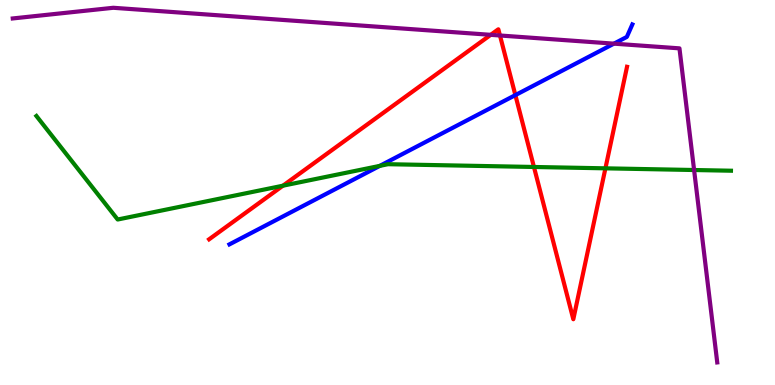[{'lines': ['blue', 'red'], 'intersections': [{'x': 6.65, 'y': 7.53}]}, {'lines': ['green', 'red'], 'intersections': [{'x': 3.65, 'y': 5.18}, {'x': 6.89, 'y': 5.66}, {'x': 7.81, 'y': 5.63}]}, {'lines': ['purple', 'red'], 'intersections': [{'x': 6.33, 'y': 9.1}, {'x': 6.45, 'y': 9.08}]}, {'lines': ['blue', 'green'], 'intersections': [{'x': 4.9, 'y': 5.69}]}, {'lines': ['blue', 'purple'], 'intersections': [{'x': 7.92, 'y': 8.87}]}, {'lines': ['green', 'purple'], 'intersections': [{'x': 8.96, 'y': 5.58}]}]